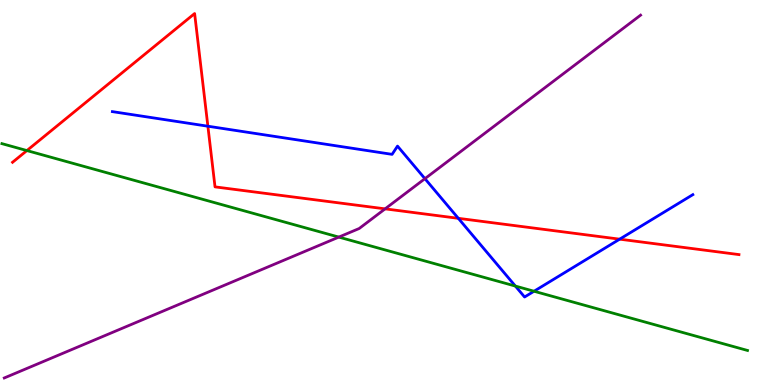[{'lines': ['blue', 'red'], 'intersections': [{'x': 2.68, 'y': 6.72}, {'x': 5.91, 'y': 4.33}, {'x': 8.0, 'y': 3.79}]}, {'lines': ['green', 'red'], 'intersections': [{'x': 0.347, 'y': 6.09}]}, {'lines': ['purple', 'red'], 'intersections': [{'x': 4.97, 'y': 4.58}]}, {'lines': ['blue', 'green'], 'intersections': [{'x': 6.65, 'y': 2.57}, {'x': 6.89, 'y': 2.44}]}, {'lines': ['blue', 'purple'], 'intersections': [{'x': 5.48, 'y': 5.36}]}, {'lines': ['green', 'purple'], 'intersections': [{'x': 4.37, 'y': 3.84}]}]